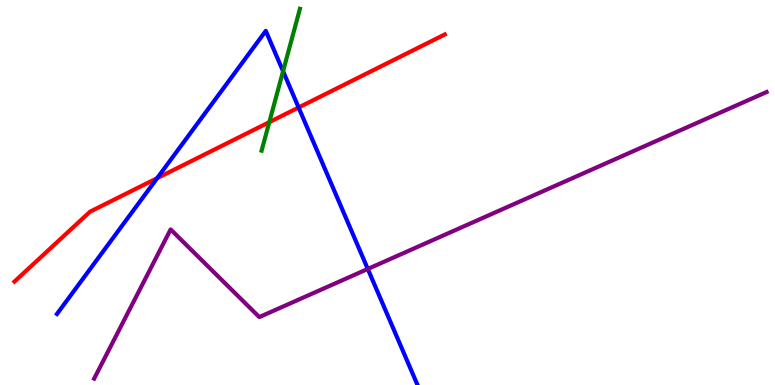[{'lines': ['blue', 'red'], 'intersections': [{'x': 2.03, 'y': 5.37}, {'x': 3.85, 'y': 7.21}]}, {'lines': ['green', 'red'], 'intersections': [{'x': 3.47, 'y': 6.83}]}, {'lines': ['purple', 'red'], 'intersections': []}, {'lines': ['blue', 'green'], 'intersections': [{'x': 3.65, 'y': 8.15}]}, {'lines': ['blue', 'purple'], 'intersections': [{'x': 4.75, 'y': 3.01}]}, {'lines': ['green', 'purple'], 'intersections': []}]